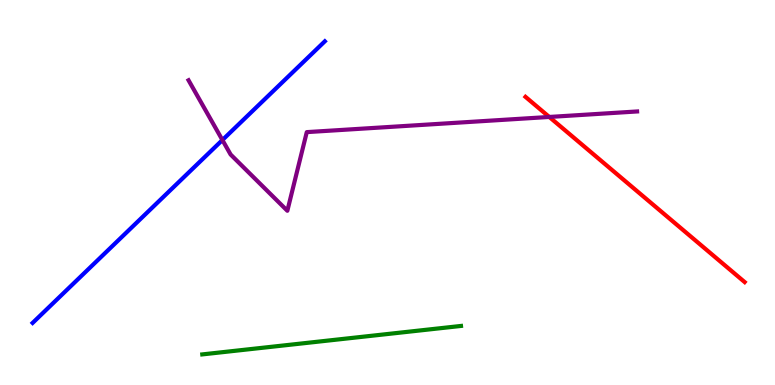[{'lines': ['blue', 'red'], 'intersections': []}, {'lines': ['green', 'red'], 'intersections': []}, {'lines': ['purple', 'red'], 'intersections': [{'x': 7.09, 'y': 6.96}]}, {'lines': ['blue', 'green'], 'intersections': []}, {'lines': ['blue', 'purple'], 'intersections': [{'x': 2.87, 'y': 6.36}]}, {'lines': ['green', 'purple'], 'intersections': []}]